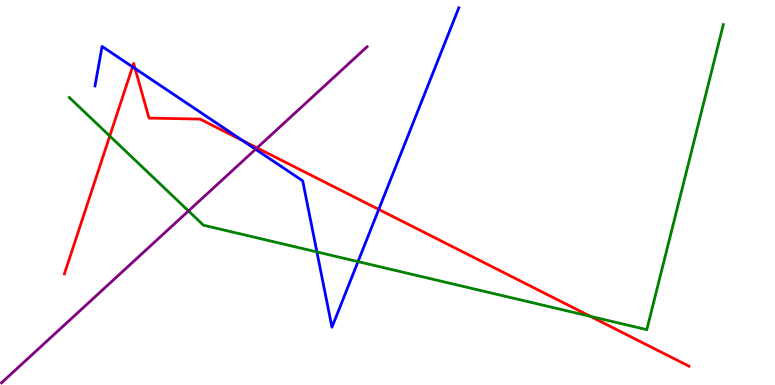[{'lines': ['blue', 'red'], 'intersections': [{'x': 1.71, 'y': 8.26}, {'x': 1.74, 'y': 8.22}, {'x': 3.13, 'y': 6.35}, {'x': 4.89, 'y': 4.56}]}, {'lines': ['green', 'red'], 'intersections': [{'x': 1.42, 'y': 6.47}, {'x': 7.62, 'y': 1.78}]}, {'lines': ['purple', 'red'], 'intersections': [{'x': 3.32, 'y': 6.16}]}, {'lines': ['blue', 'green'], 'intersections': [{'x': 4.09, 'y': 3.46}, {'x': 4.62, 'y': 3.2}]}, {'lines': ['blue', 'purple'], 'intersections': [{'x': 3.3, 'y': 6.12}]}, {'lines': ['green', 'purple'], 'intersections': [{'x': 2.43, 'y': 4.52}]}]